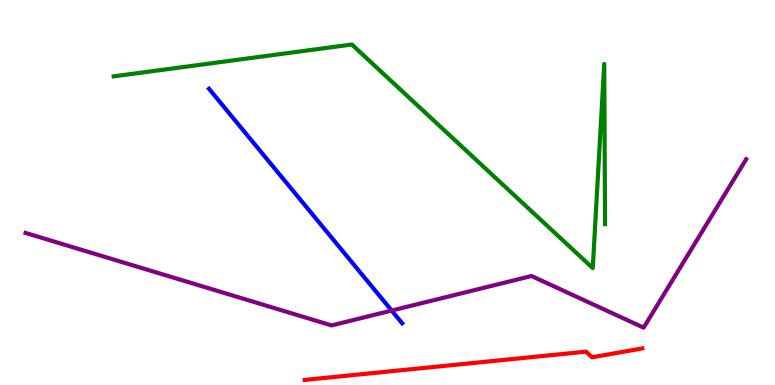[{'lines': ['blue', 'red'], 'intersections': []}, {'lines': ['green', 'red'], 'intersections': []}, {'lines': ['purple', 'red'], 'intersections': []}, {'lines': ['blue', 'green'], 'intersections': []}, {'lines': ['blue', 'purple'], 'intersections': [{'x': 5.05, 'y': 1.93}]}, {'lines': ['green', 'purple'], 'intersections': []}]